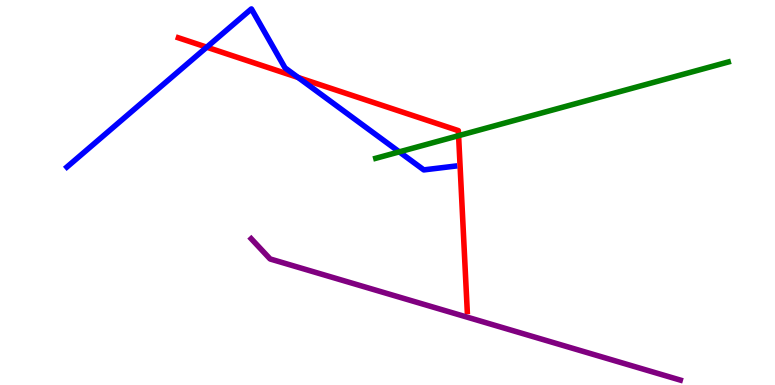[{'lines': ['blue', 'red'], 'intersections': [{'x': 2.67, 'y': 8.77}, {'x': 3.85, 'y': 7.99}]}, {'lines': ['green', 'red'], 'intersections': [{'x': 5.92, 'y': 6.48}]}, {'lines': ['purple', 'red'], 'intersections': []}, {'lines': ['blue', 'green'], 'intersections': [{'x': 5.15, 'y': 6.06}]}, {'lines': ['blue', 'purple'], 'intersections': []}, {'lines': ['green', 'purple'], 'intersections': []}]